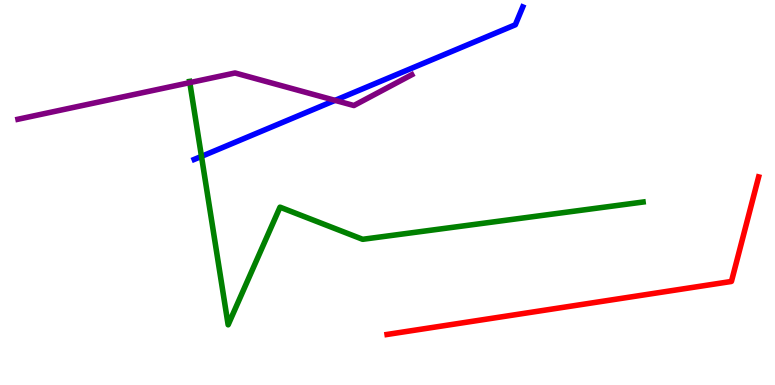[{'lines': ['blue', 'red'], 'intersections': []}, {'lines': ['green', 'red'], 'intersections': []}, {'lines': ['purple', 'red'], 'intersections': []}, {'lines': ['blue', 'green'], 'intersections': [{'x': 2.6, 'y': 5.94}]}, {'lines': ['blue', 'purple'], 'intersections': [{'x': 4.32, 'y': 7.39}]}, {'lines': ['green', 'purple'], 'intersections': [{'x': 2.45, 'y': 7.85}]}]